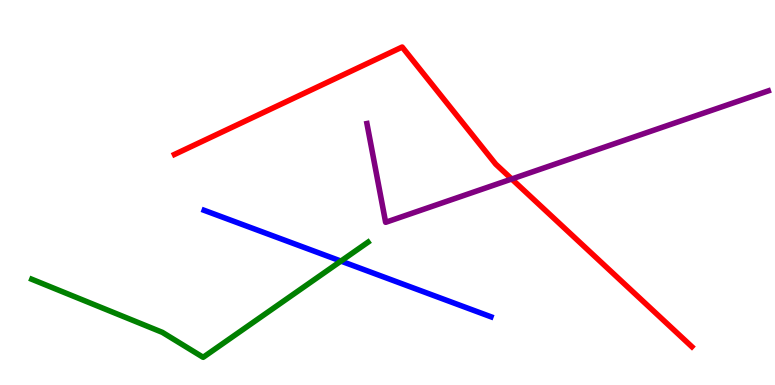[{'lines': ['blue', 'red'], 'intersections': []}, {'lines': ['green', 'red'], 'intersections': []}, {'lines': ['purple', 'red'], 'intersections': [{'x': 6.6, 'y': 5.35}]}, {'lines': ['blue', 'green'], 'intersections': [{'x': 4.4, 'y': 3.22}]}, {'lines': ['blue', 'purple'], 'intersections': []}, {'lines': ['green', 'purple'], 'intersections': []}]